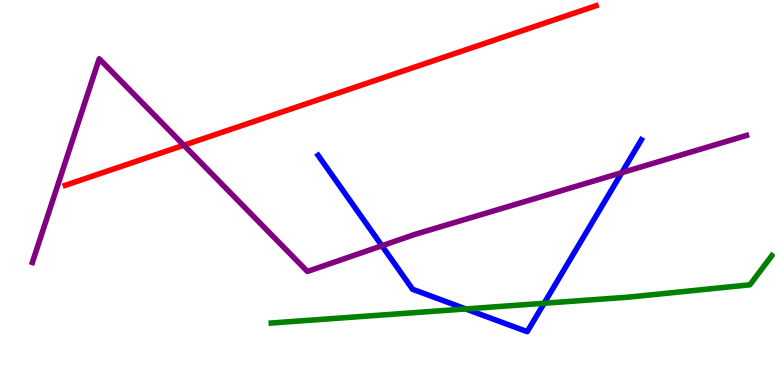[{'lines': ['blue', 'red'], 'intersections': []}, {'lines': ['green', 'red'], 'intersections': []}, {'lines': ['purple', 'red'], 'intersections': [{'x': 2.37, 'y': 6.23}]}, {'lines': ['blue', 'green'], 'intersections': [{'x': 6.01, 'y': 1.98}, {'x': 7.02, 'y': 2.12}]}, {'lines': ['blue', 'purple'], 'intersections': [{'x': 4.93, 'y': 3.62}, {'x': 8.02, 'y': 5.52}]}, {'lines': ['green', 'purple'], 'intersections': []}]